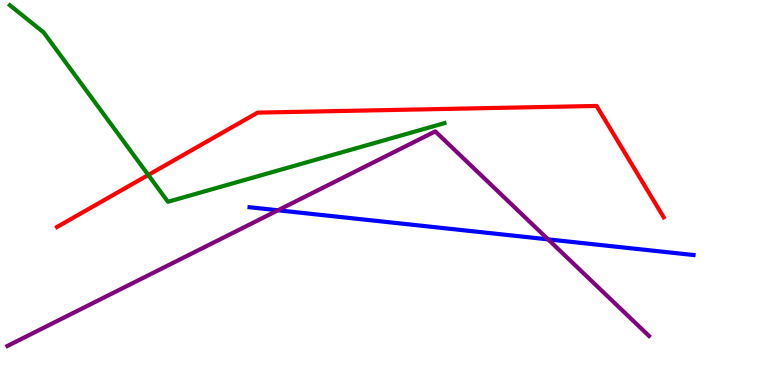[{'lines': ['blue', 'red'], 'intersections': []}, {'lines': ['green', 'red'], 'intersections': [{'x': 1.91, 'y': 5.46}]}, {'lines': ['purple', 'red'], 'intersections': []}, {'lines': ['blue', 'green'], 'intersections': []}, {'lines': ['blue', 'purple'], 'intersections': [{'x': 3.59, 'y': 4.54}, {'x': 7.07, 'y': 3.78}]}, {'lines': ['green', 'purple'], 'intersections': []}]